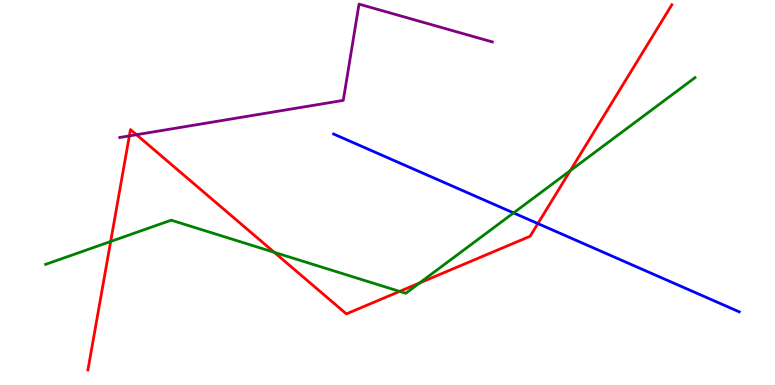[{'lines': ['blue', 'red'], 'intersections': [{'x': 6.94, 'y': 4.19}]}, {'lines': ['green', 'red'], 'intersections': [{'x': 1.43, 'y': 3.73}, {'x': 3.54, 'y': 3.45}, {'x': 5.16, 'y': 2.43}, {'x': 5.41, 'y': 2.65}, {'x': 7.36, 'y': 5.57}]}, {'lines': ['purple', 'red'], 'intersections': [{'x': 1.67, 'y': 6.47}, {'x': 1.76, 'y': 6.5}]}, {'lines': ['blue', 'green'], 'intersections': [{'x': 6.63, 'y': 4.47}]}, {'lines': ['blue', 'purple'], 'intersections': []}, {'lines': ['green', 'purple'], 'intersections': []}]